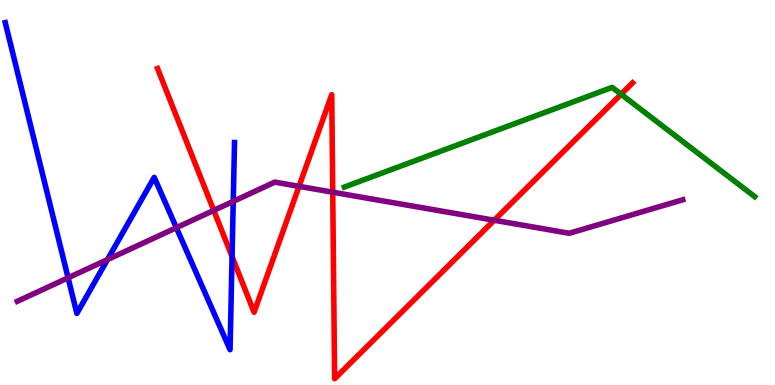[{'lines': ['blue', 'red'], 'intersections': [{'x': 2.99, 'y': 3.33}]}, {'lines': ['green', 'red'], 'intersections': [{'x': 8.01, 'y': 7.55}]}, {'lines': ['purple', 'red'], 'intersections': [{'x': 2.76, 'y': 4.54}, {'x': 3.86, 'y': 5.16}, {'x': 4.29, 'y': 5.01}, {'x': 6.38, 'y': 4.28}]}, {'lines': ['blue', 'green'], 'intersections': []}, {'lines': ['blue', 'purple'], 'intersections': [{'x': 0.879, 'y': 2.78}, {'x': 1.39, 'y': 3.26}, {'x': 2.28, 'y': 4.09}, {'x': 3.01, 'y': 4.77}]}, {'lines': ['green', 'purple'], 'intersections': []}]